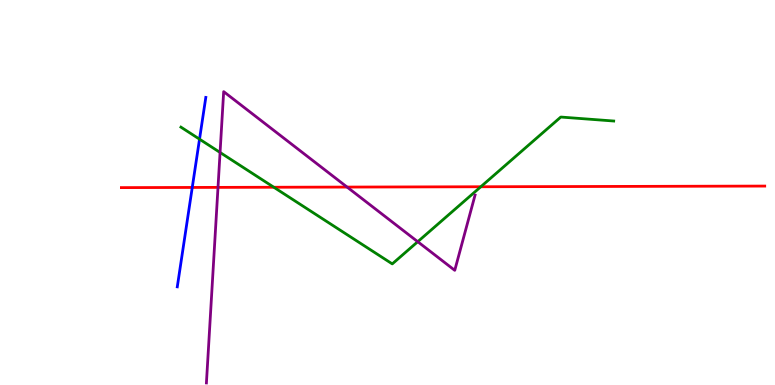[{'lines': ['blue', 'red'], 'intersections': [{'x': 2.48, 'y': 5.13}]}, {'lines': ['green', 'red'], 'intersections': [{'x': 3.53, 'y': 5.14}, {'x': 6.2, 'y': 5.15}]}, {'lines': ['purple', 'red'], 'intersections': [{'x': 2.81, 'y': 5.13}, {'x': 4.48, 'y': 5.14}]}, {'lines': ['blue', 'green'], 'intersections': [{'x': 2.57, 'y': 6.39}]}, {'lines': ['blue', 'purple'], 'intersections': []}, {'lines': ['green', 'purple'], 'intersections': [{'x': 2.84, 'y': 6.04}, {'x': 5.39, 'y': 3.72}]}]